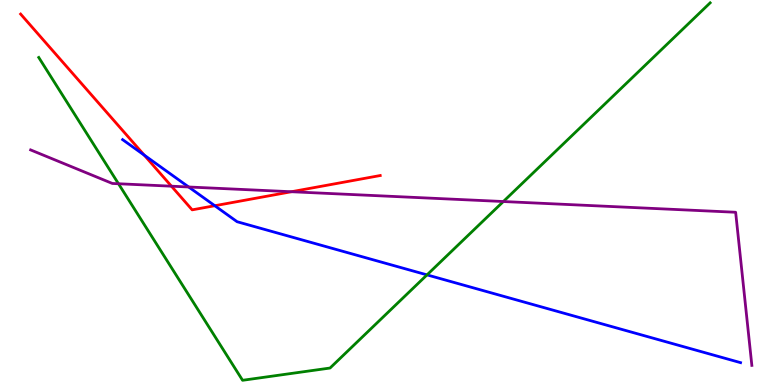[{'lines': ['blue', 'red'], 'intersections': [{'x': 1.86, 'y': 5.97}, {'x': 2.77, 'y': 4.66}]}, {'lines': ['green', 'red'], 'intersections': []}, {'lines': ['purple', 'red'], 'intersections': [{'x': 2.21, 'y': 5.16}, {'x': 3.76, 'y': 5.02}]}, {'lines': ['blue', 'green'], 'intersections': [{'x': 5.51, 'y': 2.86}]}, {'lines': ['blue', 'purple'], 'intersections': [{'x': 2.43, 'y': 5.14}]}, {'lines': ['green', 'purple'], 'intersections': [{'x': 1.53, 'y': 5.23}, {'x': 6.49, 'y': 4.77}]}]